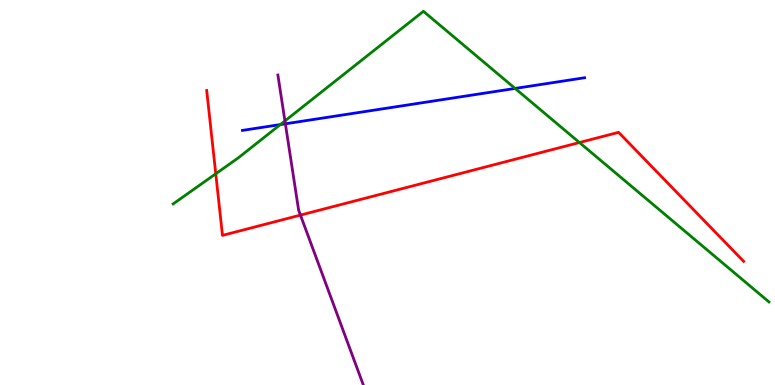[{'lines': ['blue', 'red'], 'intersections': []}, {'lines': ['green', 'red'], 'intersections': [{'x': 2.78, 'y': 5.49}, {'x': 7.48, 'y': 6.3}]}, {'lines': ['purple', 'red'], 'intersections': [{'x': 3.88, 'y': 4.41}]}, {'lines': ['blue', 'green'], 'intersections': [{'x': 3.62, 'y': 6.76}, {'x': 6.65, 'y': 7.7}]}, {'lines': ['blue', 'purple'], 'intersections': [{'x': 3.68, 'y': 6.78}]}, {'lines': ['green', 'purple'], 'intersections': [{'x': 3.68, 'y': 6.86}]}]